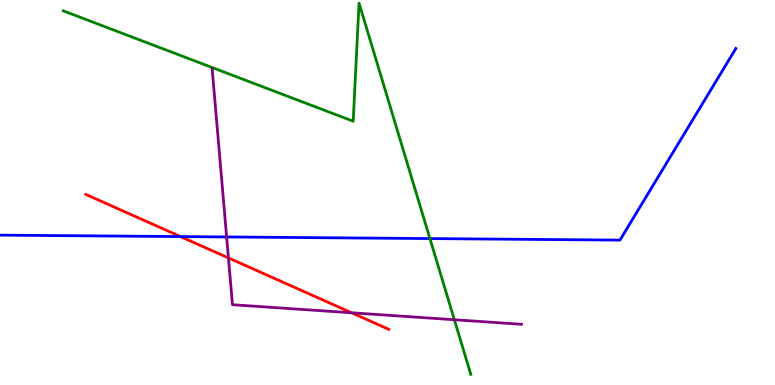[{'lines': ['blue', 'red'], 'intersections': [{'x': 2.33, 'y': 3.86}]}, {'lines': ['green', 'red'], 'intersections': []}, {'lines': ['purple', 'red'], 'intersections': [{'x': 2.95, 'y': 3.3}, {'x': 4.54, 'y': 1.88}]}, {'lines': ['blue', 'green'], 'intersections': [{'x': 5.55, 'y': 3.8}]}, {'lines': ['blue', 'purple'], 'intersections': [{'x': 2.92, 'y': 3.85}]}, {'lines': ['green', 'purple'], 'intersections': [{'x': 5.86, 'y': 1.69}]}]